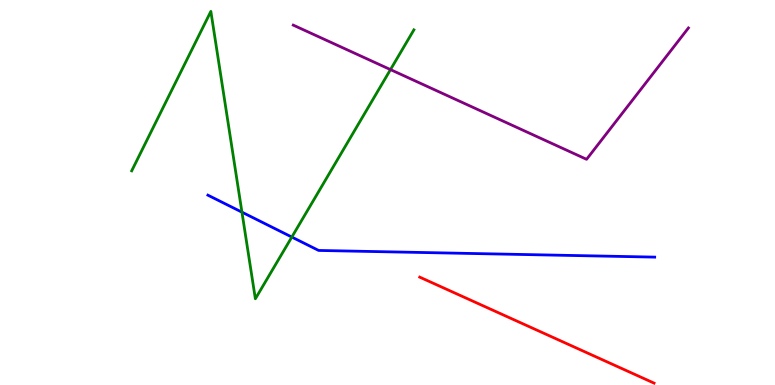[{'lines': ['blue', 'red'], 'intersections': []}, {'lines': ['green', 'red'], 'intersections': []}, {'lines': ['purple', 'red'], 'intersections': []}, {'lines': ['blue', 'green'], 'intersections': [{'x': 3.12, 'y': 4.49}, {'x': 3.77, 'y': 3.84}]}, {'lines': ['blue', 'purple'], 'intersections': []}, {'lines': ['green', 'purple'], 'intersections': [{'x': 5.04, 'y': 8.19}]}]